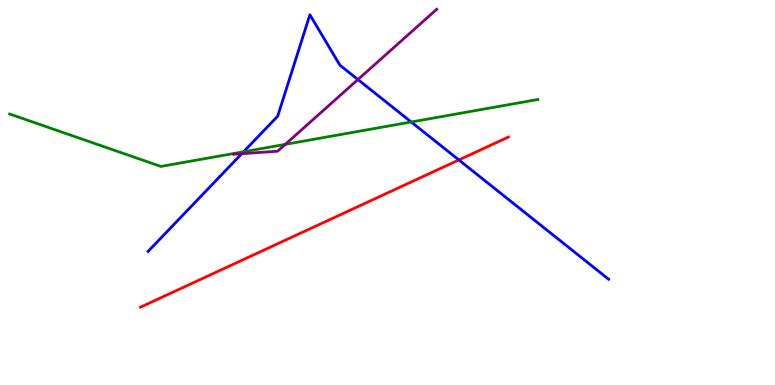[{'lines': ['blue', 'red'], 'intersections': [{'x': 5.92, 'y': 5.85}]}, {'lines': ['green', 'red'], 'intersections': []}, {'lines': ['purple', 'red'], 'intersections': []}, {'lines': ['blue', 'green'], 'intersections': [{'x': 3.14, 'y': 6.06}, {'x': 5.31, 'y': 6.83}]}, {'lines': ['blue', 'purple'], 'intersections': [{'x': 3.12, 'y': 6.01}, {'x': 4.62, 'y': 7.93}]}, {'lines': ['green', 'purple'], 'intersections': [{'x': 3.68, 'y': 6.25}]}]